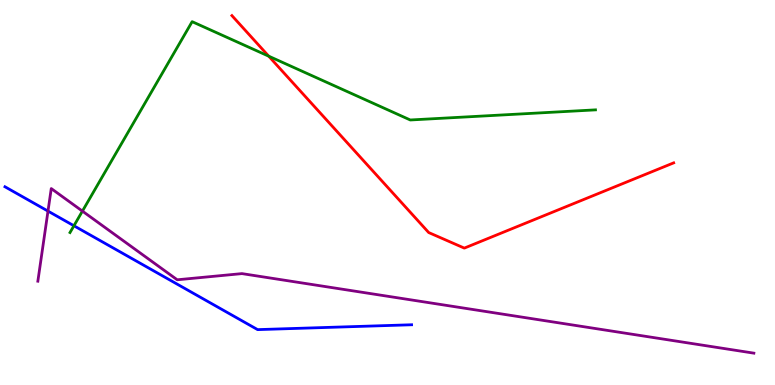[{'lines': ['blue', 'red'], 'intersections': []}, {'lines': ['green', 'red'], 'intersections': [{'x': 3.47, 'y': 8.54}]}, {'lines': ['purple', 'red'], 'intersections': []}, {'lines': ['blue', 'green'], 'intersections': [{'x': 0.954, 'y': 4.14}]}, {'lines': ['blue', 'purple'], 'intersections': [{'x': 0.619, 'y': 4.52}]}, {'lines': ['green', 'purple'], 'intersections': [{'x': 1.06, 'y': 4.52}]}]